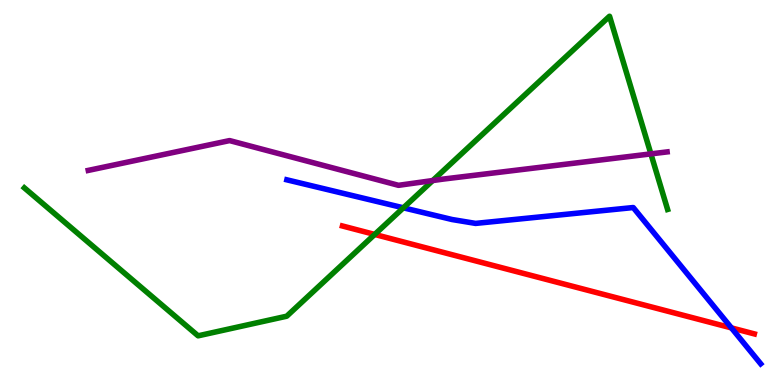[{'lines': ['blue', 'red'], 'intersections': [{'x': 9.44, 'y': 1.48}]}, {'lines': ['green', 'red'], 'intersections': [{'x': 4.84, 'y': 3.91}]}, {'lines': ['purple', 'red'], 'intersections': []}, {'lines': ['blue', 'green'], 'intersections': [{'x': 5.2, 'y': 4.6}]}, {'lines': ['blue', 'purple'], 'intersections': []}, {'lines': ['green', 'purple'], 'intersections': [{'x': 5.58, 'y': 5.31}, {'x': 8.4, 'y': 6.0}]}]